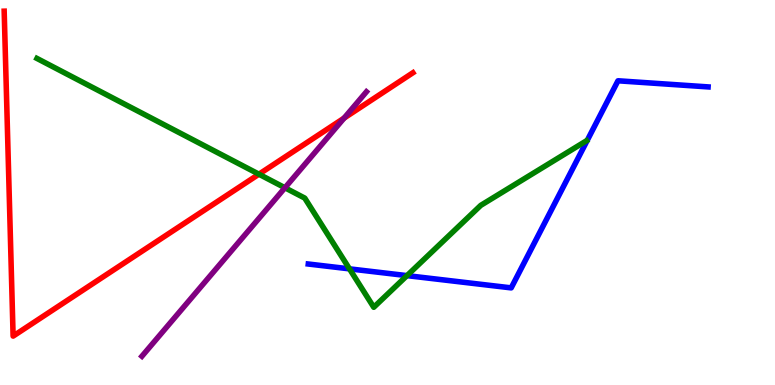[{'lines': ['blue', 'red'], 'intersections': []}, {'lines': ['green', 'red'], 'intersections': [{'x': 3.34, 'y': 5.48}]}, {'lines': ['purple', 'red'], 'intersections': [{'x': 4.44, 'y': 6.93}]}, {'lines': ['blue', 'green'], 'intersections': [{'x': 4.51, 'y': 3.02}, {'x': 5.25, 'y': 2.84}]}, {'lines': ['blue', 'purple'], 'intersections': []}, {'lines': ['green', 'purple'], 'intersections': [{'x': 3.68, 'y': 5.12}]}]